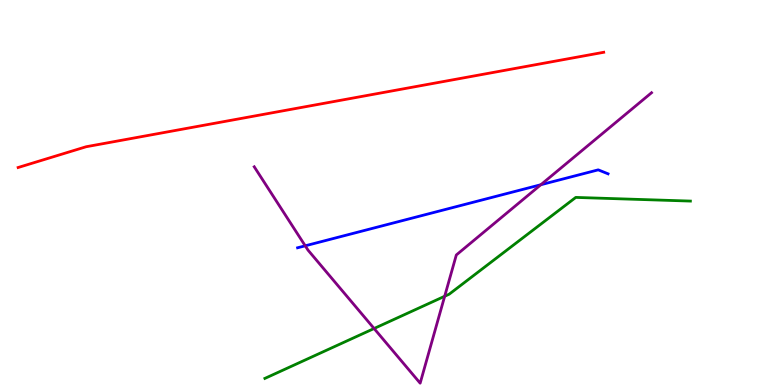[{'lines': ['blue', 'red'], 'intersections': []}, {'lines': ['green', 'red'], 'intersections': []}, {'lines': ['purple', 'red'], 'intersections': []}, {'lines': ['blue', 'green'], 'intersections': []}, {'lines': ['blue', 'purple'], 'intersections': [{'x': 3.94, 'y': 3.62}, {'x': 6.98, 'y': 5.2}]}, {'lines': ['green', 'purple'], 'intersections': [{'x': 4.83, 'y': 1.47}, {'x': 5.74, 'y': 2.31}]}]